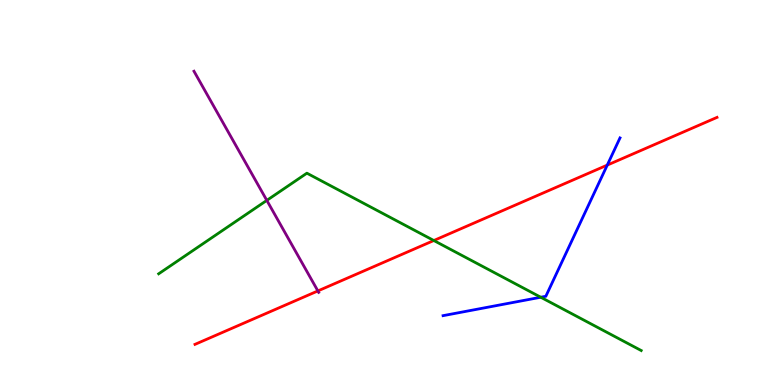[{'lines': ['blue', 'red'], 'intersections': [{'x': 7.84, 'y': 5.71}]}, {'lines': ['green', 'red'], 'intersections': [{'x': 5.6, 'y': 3.75}]}, {'lines': ['purple', 'red'], 'intersections': [{'x': 4.1, 'y': 2.44}]}, {'lines': ['blue', 'green'], 'intersections': [{'x': 6.98, 'y': 2.28}]}, {'lines': ['blue', 'purple'], 'intersections': []}, {'lines': ['green', 'purple'], 'intersections': [{'x': 3.44, 'y': 4.8}]}]